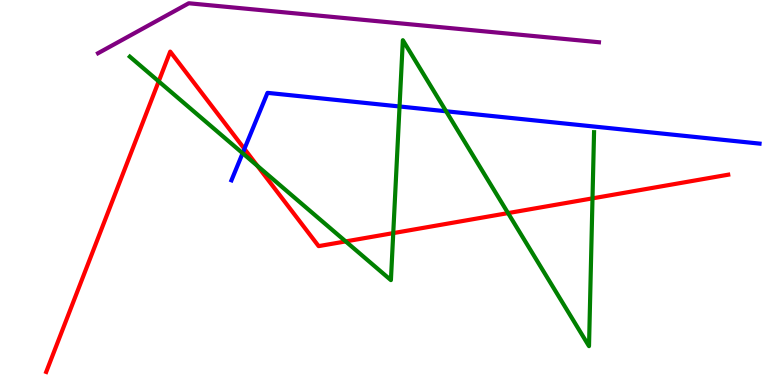[{'lines': ['blue', 'red'], 'intersections': [{'x': 3.15, 'y': 6.13}]}, {'lines': ['green', 'red'], 'intersections': [{'x': 2.05, 'y': 7.89}, {'x': 3.32, 'y': 5.69}, {'x': 4.46, 'y': 3.73}, {'x': 5.07, 'y': 3.95}, {'x': 6.56, 'y': 4.47}, {'x': 7.65, 'y': 4.85}]}, {'lines': ['purple', 'red'], 'intersections': []}, {'lines': ['blue', 'green'], 'intersections': [{'x': 3.13, 'y': 6.02}, {'x': 5.16, 'y': 7.23}, {'x': 5.76, 'y': 7.11}]}, {'lines': ['blue', 'purple'], 'intersections': []}, {'lines': ['green', 'purple'], 'intersections': []}]